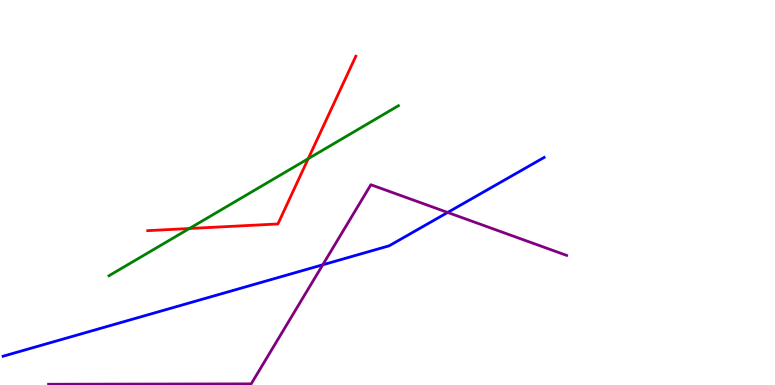[{'lines': ['blue', 'red'], 'intersections': []}, {'lines': ['green', 'red'], 'intersections': [{'x': 2.44, 'y': 4.06}, {'x': 3.98, 'y': 5.88}]}, {'lines': ['purple', 'red'], 'intersections': []}, {'lines': ['blue', 'green'], 'intersections': []}, {'lines': ['blue', 'purple'], 'intersections': [{'x': 4.16, 'y': 3.12}, {'x': 5.78, 'y': 4.48}]}, {'lines': ['green', 'purple'], 'intersections': []}]